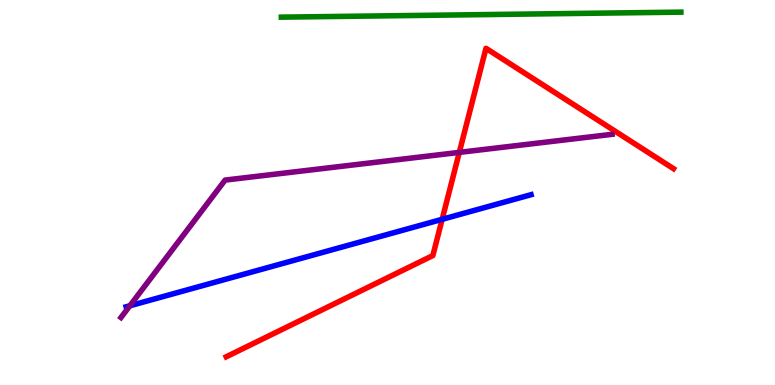[{'lines': ['blue', 'red'], 'intersections': [{'x': 5.71, 'y': 4.3}]}, {'lines': ['green', 'red'], 'intersections': []}, {'lines': ['purple', 'red'], 'intersections': [{'x': 5.93, 'y': 6.04}]}, {'lines': ['blue', 'green'], 'intersections': []}, {'lines': ['blue', 'purple'], 'intersections': [{'x': 1.68, 'y': 2.06}]}, {'lines': ['green', 'purple'], 'intersections': []}]